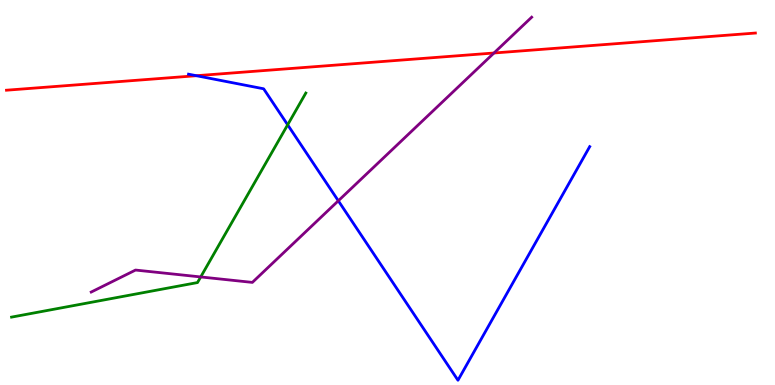[{'lines': ['blue', 'red'], 'intersections': [{'x': 2.53, 'y': 8.03}]}, {'lines': ['green', 'red'], 'intersections': []}, {'lines': ['purple', 'red'], 'intersections': [{'x': 6.37, 'y': 8.62}]}, {'lines': ['blue', 'green'], 'intersections': [{'x': 3.71, 'y': 6.76}]}, {'lines': ['blue', 'purple'], 'intersections': [{'x': 4.37, 'y': 4.78}]}, {'lines': ['green', 'purple'], 'intersections': [{'x': 2.59, 'y': 2.81}]}]